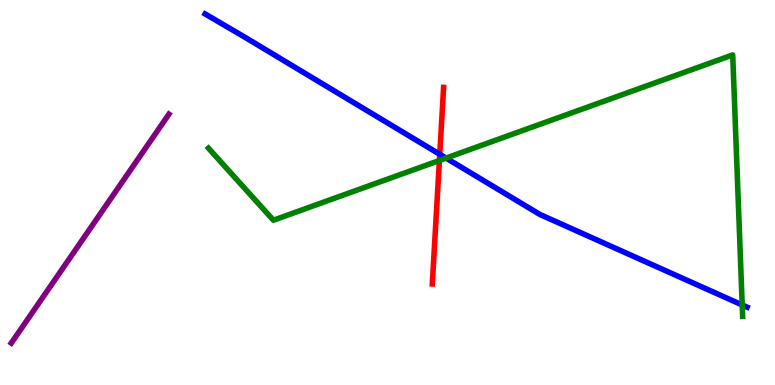[{'lines': ['blue', 'red'], 'intersections': [{'x': 5.67, 'y': 5.99}]}, {'lines': ['green', 'red'], 'intersections': [{'x': 5.67, 'y': 5.83}]}, {'lines': ['purple', 'red'], 'intersections': []}, {'lines': ['blue', 'green'], 'intersections': [{'x': 5.76, 'y': 5.89}, {'x': 9.58, 'y': 2.08}]}, {'lines': ['blue', 'purple'], 'intersections': []}, {'lines': ['green', 'purple'], 'intersections': []}]